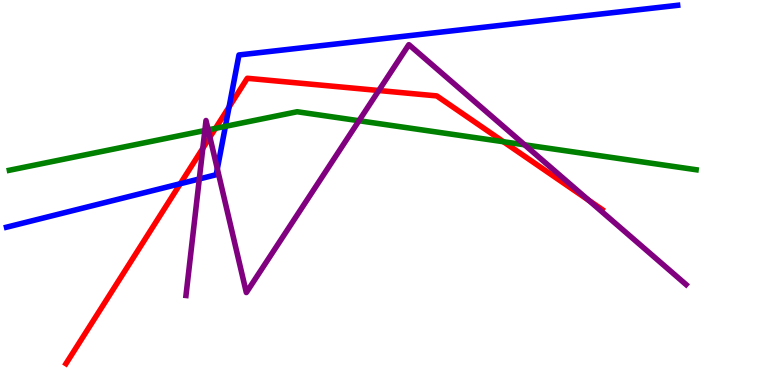[{'lines': ['blue', 'red'], 'intersections': [{'x': 2.33, 'y': 5.23}, {'x': 2.96, 'y': 7.22}]}, {'lines': ['green', 'red'], 'intersections': [{'x': 2.78, 'y': 6.67}, {'x': 6.5, 'y': 6.32}]}, {'lines': ['purple', 'red'], 'intersections': [{'x': 2.62, 'y': 6.15}, {'x': 2.71, 'y': 6.44}, {'x': 4.89, 'y': 7.65}, {'x': 7.6, 'y': 4.8}]}, {'lines': ['blue', 'green'], 'intersections': [{'x': 2.91, 'y': 6.72}]}, {'lines': ['blue', 'purple'], 'intersections': [{'x': 2.57, 'y': 5.35}, {'x': 2.8, 'y': 5.62}]}, {'lines': ['green', 'purple'], 'intersections': [{'x': 2.64, 'y': 6.61}, {'x': 2.69, 'y': 6.63}, {'x': 4.63, 'y': 6.86}, {'x': 6.77, 'y': 6.24}]}]